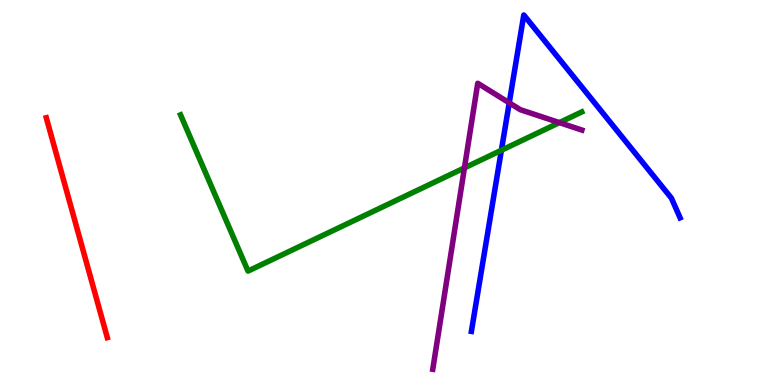[{'lines': ['blue', 'red'], 'intersections': []}, {'lines': ['green', 'red'], 'intersections': []}, {'lines': ['purple', 'red'], 'intersections': []}, {'lines': ['blue', 'green'], 'intersections': [{'x': 6.47, 'y': 6.1}]}, {'lines': ['blue', 'purple'], 'intersections': [{'x': 6.57, 'y': 7.33}]}, {'lines': ['green', 'purple'], 'intersections': [{'x': 5.99, 'y': 5.64}, {'x': 7.22, 'y': 6.82}]}]